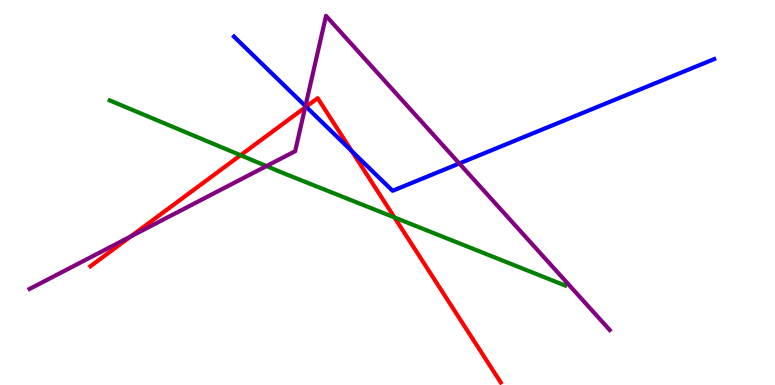[{'lines': ['blue', 'red'], 'intersections': [{'x': 3.95, 'y': 7.23}, {'x': 4.54, 'y': 6.08}]}, {'lines': ['green', 'red'], 'intersections': [{'x': 3.1, 'y': 5.97}, {'x': 5.09, 'y': 4.35}]}, {'lines': ['purple', 'red'], 'intersections': [{'x': 1.69, 'y': 3.86}, {'x': 3.94, 'y': 7.21}]}, {'lines': ['blue', 'green'], 'intersections': []}, {'lines': ['blue', 'purple'], 'intersections': [{'x': 3.94, 'y': 7.24}, {'x': 5.93, 'y': 5.75}]}, {'lines': ['green', 'purple'], 'intersections': [{'x': 3.44, 'y': 5.69}]}]